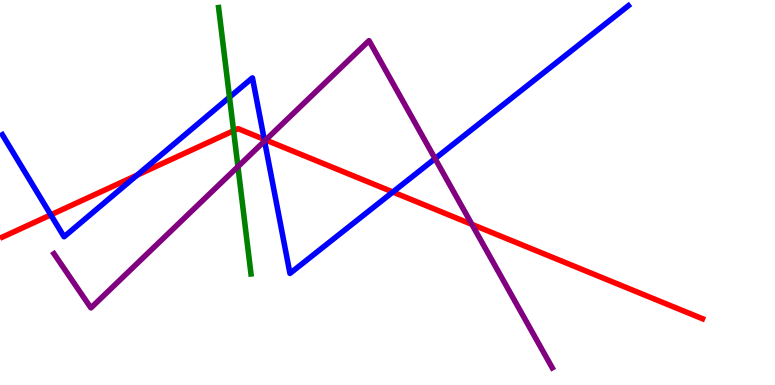[{'lines': ['blue', 'red'], 'intersections': [{'x': 0.656, 'y': 4.42}, {'x': 1.77, 'y': 5.45}, {'x': 3.41, 'y': 6.38}, {'x': 5.07, 'y': 5.01}]}, {'lines': ['green', 'red'], 'intersections': [{'x': 3.01, 'y': 6.6}]}, {'lines': ['purple', 'red'], 'intersections': [{'x': 3.43, 'y': 6.36}, {'x': 6.09, 'y': 4.17}]}, {'lines': ['blue', 'green'], 'intersections': [{'x': 2.96, 'y': 7.47}]}, {'lines': ['blue', 'purple'], 'intersections': [{'x': 3.41, 'y': 6.34}, {'x': 5.61, 'y': 5.88}]}, {'lines': ['green', 'purple'], 'intersections': [{'x': 3.07, 'y': 5.67}]}]